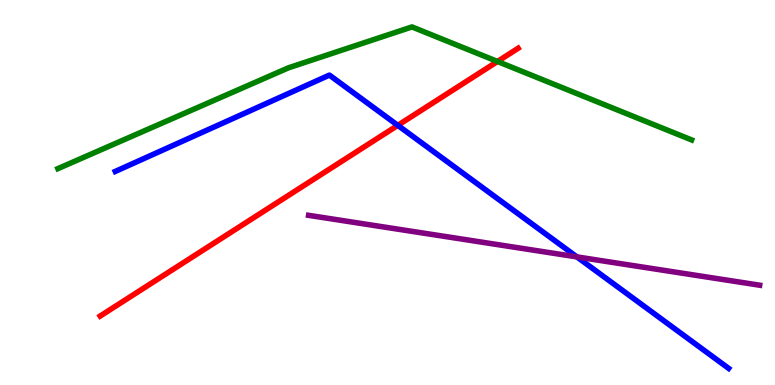[{'lines': ['blue', 'red'], 'intersections': [{'x': 5.13, 'y': 6.74}]}, {'lines': ['green', 'red'], 'intersections': [{'x': 6.42, 'y': 8.4}]}, {'lines': ['purple', 'red'], 'intersections': []}, {'lines': ['blue', 'green'], 'intersections': []}, {'lines': ['blue', 'purple'], 'intersections': [{'x': 7.44, 'y': 3.33}]}, {'lines': ['green', 'purple'], 'intersections': []}]